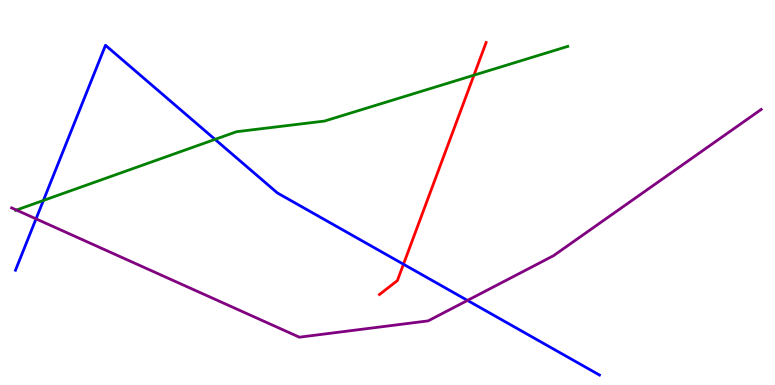[{'lines': ['blue', 'red'], 'intersections': [{'x': 5.21, 'y': 3.14}]}, {'lines': ['green', 'red'], 'intersections': [{'x': 6.12, 'y': 8.05}]}, {'lines': ['purple', 'red'], 'intersections': []}, {'lines': ['blue', 'green'], 'intersections': [{'x': 0.56, 'y': 4.79}, {'x': 2.77, 'y': 6.38}]}, {'lines': ['blue', 'purple'], 'intersections': [{'x': 0.465, 'y': 4.32}, {'x': 6.03, 'y': 2.2}]}, {'lines': ['green', 'purple'], 'intersections': [{'x': 0.212, 'y': 4.54}]}]